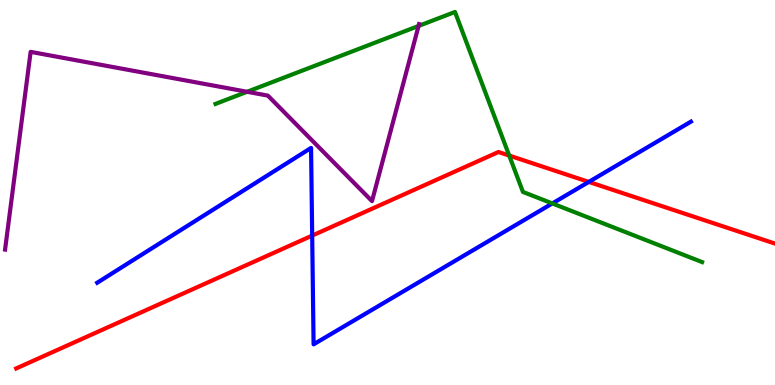[{'lines': ['blue', 'red'], 'intersections': [{'x': 4.03, 'y': 3.88}, {'x': 7.6, 'y': 5.27}]}, {'lines': ['green', 'red'], 'intersections': [{'x': 6.57, 'y': 5.96}]}, {'lines': ['purple', 'red'], 'intersections': []}, {'lines': ['blue', 'green'], 'intersections': [{'x': 7.13, 'y': 4.72}]}, {'lines': ['blue', 'purple'], 'intersections': []}, {'lines': ['green', 'purple'], 'intersections': [{'x': 3.19, 'y': 7.62}, {'x': 5.4, 'y': 9.33}]}]